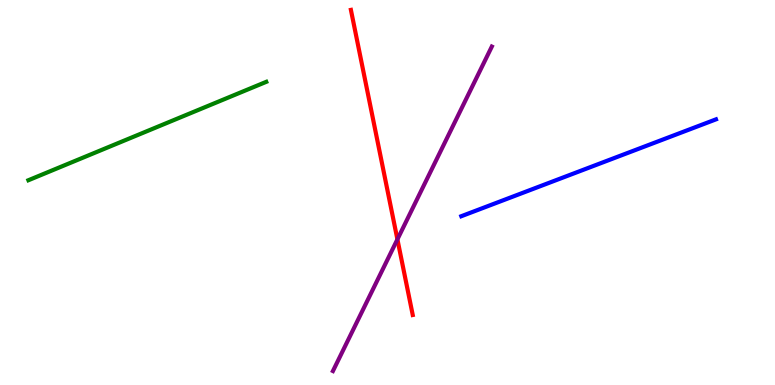[{'lines': ['blue', 'red'], 'intersections': []}, {'lines': ['green', 'red'], 'intersections': []}, {'lines': ['purple', 'red'], 'intersections': [{'x': 5.13, 'y': 3.78}]}, {'lines': ['blue', 'green'], 'intersections': []}, {'lines': ['blue', 'purple'], 'intersections': []}, {'lines': ['green', 'purple'], 'intersections': []}]